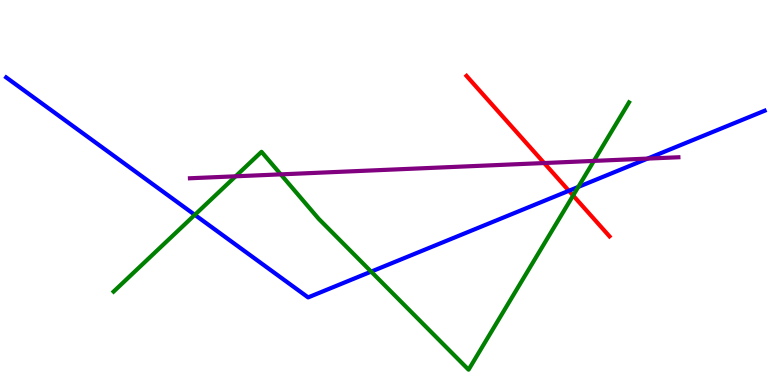[{'lines': ['blue', 'red'], 'intersections': [{'x': 7.34, 'y': 5.04}]}, {'lines': ['green', 'red'], 'intersections': [{'x': 7.4, 'y': 4.92}]}, {'lines': ['purple', 'red'], 'intersections': [{'x': 7.02, 'y': 5.77}]}, {'lines': ['blue', 'green'], 'intersections': [{'x': 2.51, 'y': 4.42}, {'x': 4.79, 'y': 2.94}, {'x': 7.46, 'y': 5.14}]}, {'lines': ['blue', 'purple'], 'intersections': [{'x': 8.36, 'y': 5.88}]}, {'lines': ['green', 'purple'], 'intersections': [{'x': 3.04, 'y': 5.42}, {'x': 3.62, 'y': 5.47}, {'x': 7.66, 'y': 5.82}]}]